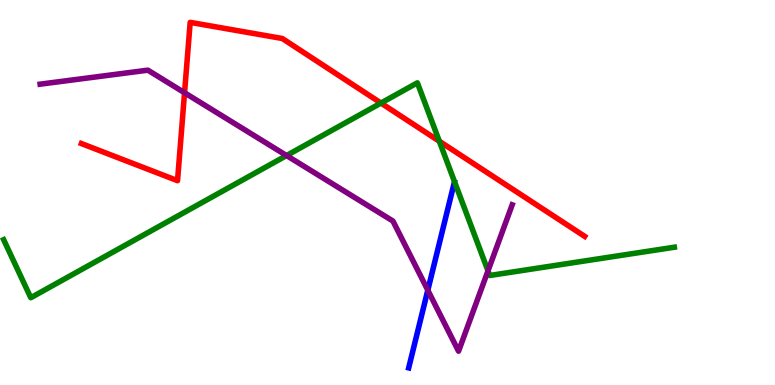[{'lines': ['blue', 'red'], 'intersections': []}, {'lines': ['green', 'red'], 'intersections': [{'x': 4.92, 'y': 7.32}, {'x': 5.67, 'y': 6.33}]}, {'lines': ['purple', 'red'], 'intersections': [{'x': 2.38, 'y': 7.59}]}, {'lines': ['blue', 'green'], 'intersections': []}, {'lines': ['blue', 'purple'], 'intersections': [{'x': 5.52, 'y': 2.46}]}, {'lines': ['green', 'purple'], 'intersections': [{'x': 3.7, 'y': 5.96}, {'x': 6.3, 'y': 2.97}]}]